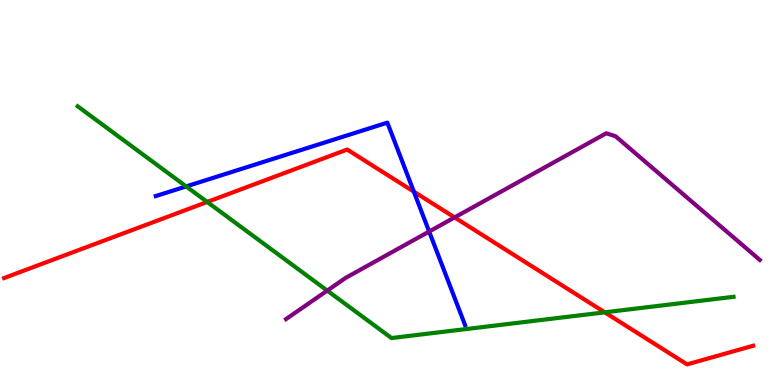[{'lines': ['blue', 'red'], 'intersections': [{'x': 5.34, 'y': 5.02}]}, {'lines': ['green', 'red'], 'intersections': [{'x': 2.67, 'y': 4.75}, {'x': 7.8, 'y': 1.89}]}, {'lines': ['purple', 'red'], 'intersections': [{'x': 5.87, 'y': 4.35}]}, {'lines': ['blue', 'green'], 'intersections': [{'x': 2.4, 'y': 5.16}]}, {'lines': ['blue', 'purple'], 'intersections': [{'x': 5.54, 'y': 3.99}]}, {'lines': ['green', 'purple'], 'intersections': [{'x': 4.22, 'y': 2.45}]}]